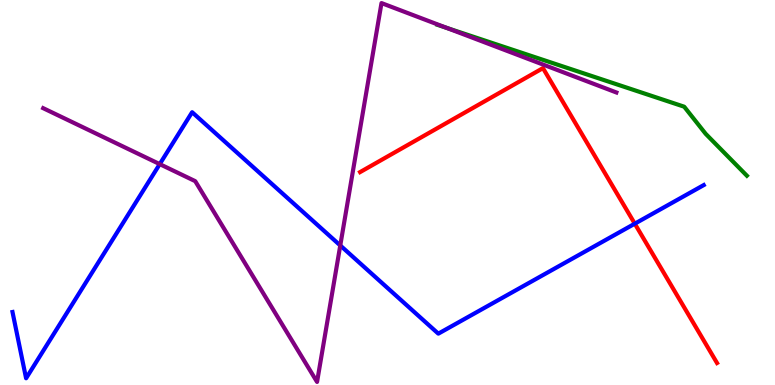[{'lines': ['blue', 'red'], 'intersections': [{'x': 8.19, 'y': 4.19}]}, {'lines': ['green', 'red'], 'intersections': []}, {'lines': ['purple', 'red'], 'intersections': []}, {'lines': ['blue', 'green'], 'intersections': []}, {'lines': ['blue', 'purple'], 'intersections': [{'x': 2.06, 'y': 5.74}, {'x': 4.39, 'y': 3.62}]}, {'lines': ['green', 'purple'], 'intersections': [{'x': 5.76, 'y': 9.28}]}]